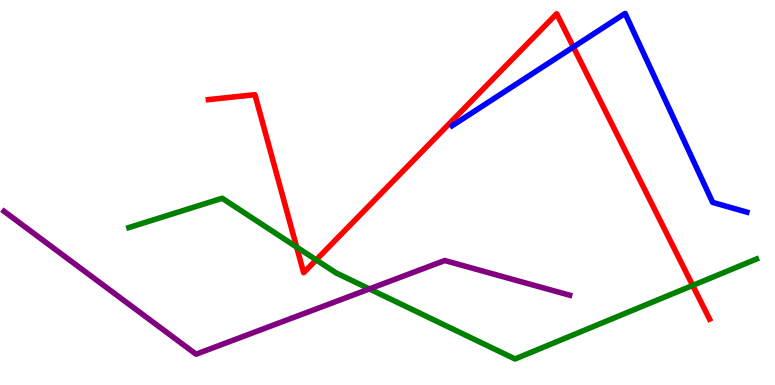[{'lines': ['blue', 'red'], 'intersections': [{'x': 7.4, 'y': 8.78}]}, {'lines': ['green', 'red'], 'intersections': [{'x': 3.83, 'y': 3.58}, {'x': 4.08, 'y': 3.25}, {'x': 8.94, 'y': 2.59}]}, {'lines': ['purple', 'red'], 'intersections': []}, {'lines': ['blue', 'green'], 'intersections': []}, {'lines': ['blue', 'purple'], 'intersections': []}, {'lines': ['green', 'purple'], 'intersections': [{'x': 4.77, 'y': 2.5}]}]